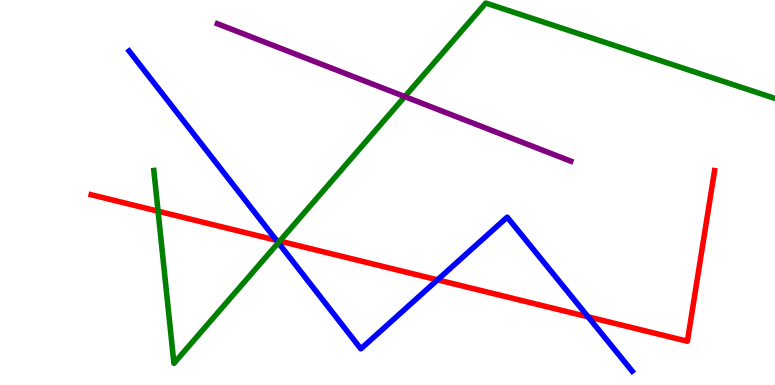[{'lines': ['blue', 'red'], 'intersections': [{'x': 3.57, 'y': 3.76}, {'x': 5.65, 'y': 2.73}, {'x': 7.59, 'y': 1.77}]}, {'lines': ['green', 'red'], 'intersections': [{'x': 2.04, 'y': 4.51}, {'x': 3.61, 'y': 3.74}]}, {'lines': ['purple', 'red'], 'intersections': []}, {'lines': ['blue', 'green'], 'intersections': [{'x': 3.59, 'y': 3.69}]}, {'lines': ['blue', 'purple'], 'intersections': []}, {'lines': ['green', 'purple'], 'intersections': [{'x': 5.22, 'y': 7.49}]}]